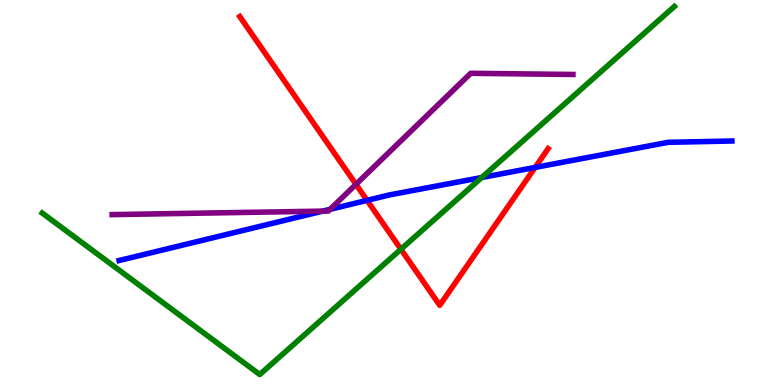[{'lines': ['blue', 'red'], 'intersections': [{'x': 4.74, 'y': 4.8}, {'x': 6.9, 'y': 5.65}]}, {'lines': ['green', 'red'], 'intersections': [{'x': 5.17, 'y': 3.53}]}, {'lines': ['purple', 'red'], 'intersections': [{'x': 4.59, 'y': 5.21}]}, {'lines': ['blue', 'green'], 'intersections': [{'x': 6.22, 'y': 5.39}]}, {'lines': ['blue', 'purple'], 'intersections': [{'x': 4.16, 'y': 4.52}, {'x': 4.26, 'y': 4.56}]}, {'lines': ['green', 'purple'], 'intersections': []}]